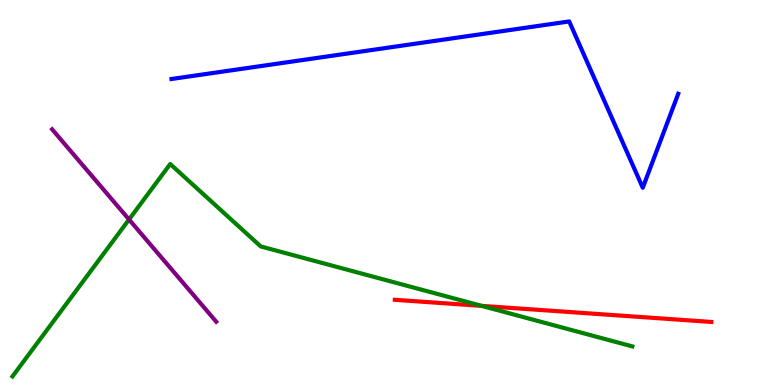[{'lines': ['blue', 'red'], 'intersections': []}, {'lines': ['green', 'red'], 'intersections': [{'x': 6.22, 'y': 2.06}]}, {'lines': ['purple', 'red'], 'intersections': []}, {'lines': ['blue', 'green'], 'intersections': []}, {'lines': ['blue', 'purple'], 'intersections': []}, {'lines': ['green', 'purple'], 'intersections': [{'x': 1.66, 'y': 4.3}]}]